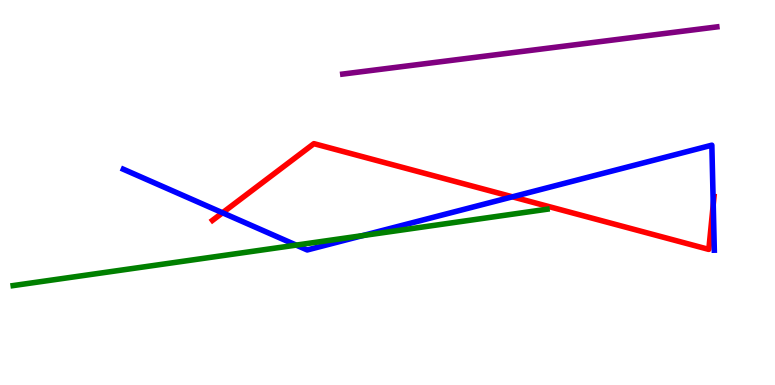[{'lines': ['blue', 'red'], 'intersections': [{'x': 2.87, 'y': 4.47}, {'x': 6.61, 'y': 4.89}, {'x': 9.2, 'y': 4.69}]}, {'lines': ['green', 'red'], 'intersections': []}, {'lines': ['purple', 'red'], 'intersections': []}, {'lines': ['blue', 'green'], 'intersections': [{'x': 3.82, 'y': 3.63}, {'x': 4.68, 'y': 3.88}]}, {'lines': ['blue', 'purple'], 'intersections': []}, {'lines': ['green', 'purple'], 'intersections': []}]